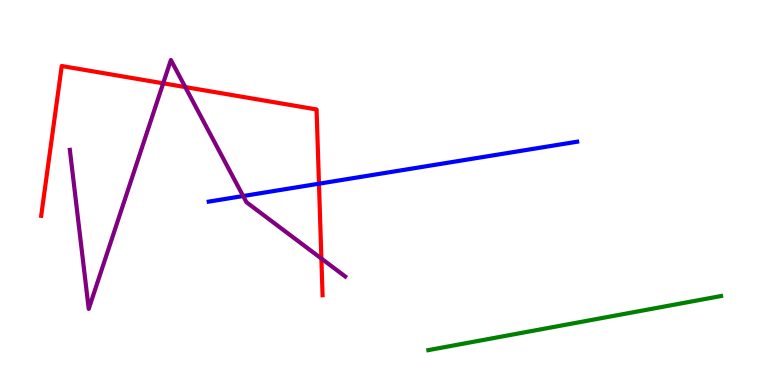[{'lines': ['blue', 'red'], 'intersections': [{'x': 4.12, 'y': 5.23}]}, {'lines': ['green', 'red'], 'intersections': []}, {'lines': ['purple', 'red'], 'intersections': [{'x': 2.11, 'y': 7.84}, {'x': 2.39, 'y': 7.74}, {'x': 4.15, 'y': 3.28}]}, {'lines': ['blue', 'green'], 'intersections': []}, {'lines': ['blue', 'purple'], 'intersections': [{'x': 3.14, 'y': 4.91}]}, {'lines': ['green', 'purple'], 'intersections': []}]